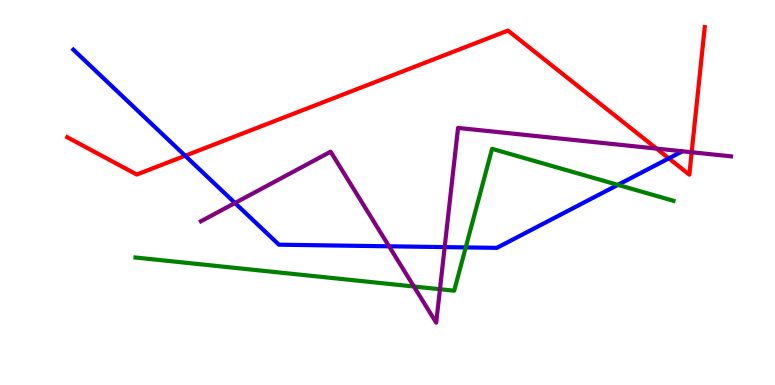[{'lines': ['blue', 'red'], 'intersections': [{'x': 2.39, 'y': 5.95}, {'x': 8.63, 'y': 5.89}]}, {'lines': ['green', 'red'], 'intersections': []}, {'lines': ['purple', 'red'], 'intersections': [{'x': 8.47, 'y': 6.14}, {'x': 8.92, 'y': 6.05}]}, {'lines': ['blue', 'green'], 'intersections': [{'x': 6.01, 'y': 3.57}, {'x': 7.97, 'y': 5.2}]}, {'lines': ['blue', 'purple'], 'intersections': [{'x': 3.03, 'y': 4.73}, {'x': 5.02, 'y': 3.6}, {'x': 5.74, 'y': 3.58}]}, {'lines': ['green', 'purple'], 'intersections': [{'x': 5.34, 'y': 2.56}, {'x': 5.68, 'y': 2.49}]}]